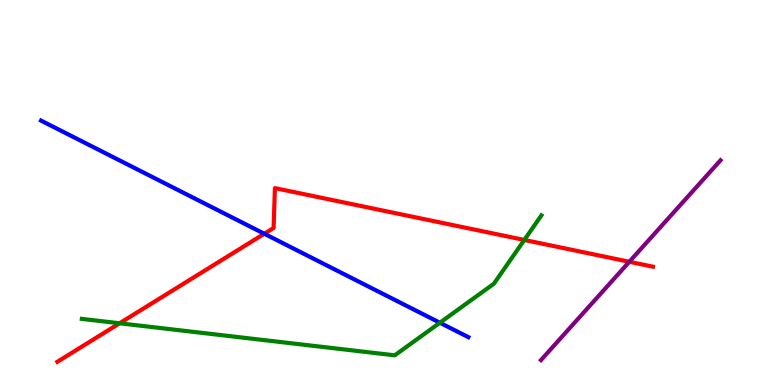[{'lines': ['blue', 'red'], 'intersections': [{'x': 3.41, 'y': 3.93}]}, {'lines': ['green', 'red'], 'intersections': [{'x': 1.54, 'y': 1.6}, {'x': 6.77, 'y': 3.77}]}, {'lines': ['purple', 'red'], 'intersections': [{'x': 8.12, 'y': 3.2}]}, {'lines': ['blue', 'green'], 'intersections': [{'x': 5.68, 'y': 1.62}]}, {'lines': ['blue', 'purple'], 'intersections': []}, {'lines': ['green', 'purple'], 'intersections': []}]